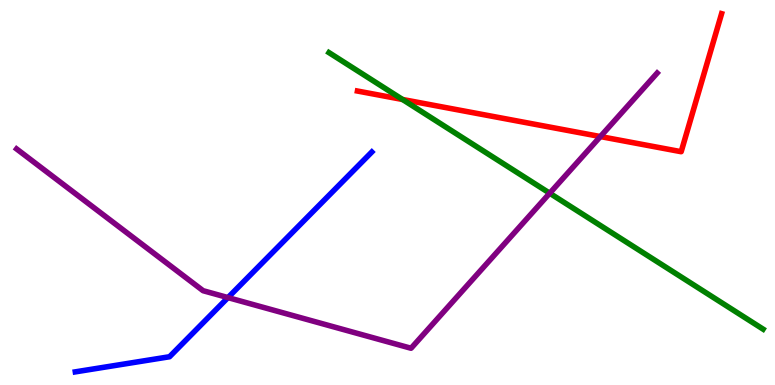[{'lines': ['blue', 'red'], 'intersections': []}, {'lines': ['green', 'red'], 'intersections': [{'x': 5.19, 'y': 7.42}]}, {'lines': ['purple', 'red'], 'intersections': [{'x': 7.75, 'y': 6.45}]}, {'lines': ['blue', 'green'], 'intersections': []}, {'lines': ['blue', 'purple'], 'intersections': [{'x': 2.94, 'y': 2.27}]}, {'lines': ['green', 'purple'], 'intersections': [{'x': 7.09, 'y': 4.98}]}]